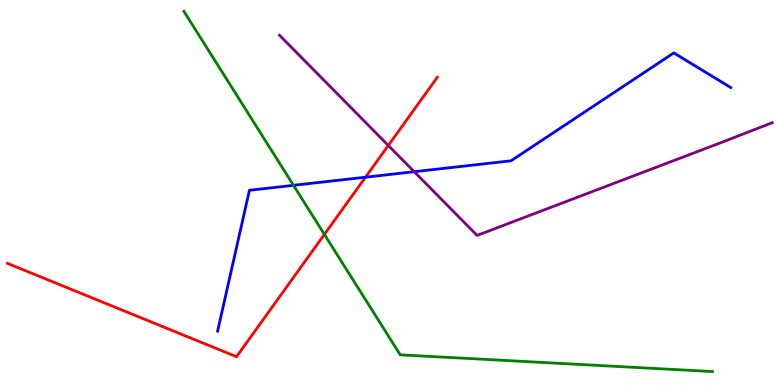[{'lines': ['blue', 'red'], 'intersections': [{'x': 4.72, 'y': 5.4}]}, {'lines': ['green', 'red'], 'intersections': [{'x': 4.19, 'y': 3.91}]}, {'lines': ['purple', 'red'], 'intersections': [{'x': 5.01, 'y': 6.22}]}, {'lines': ['blue', 'green'], 'intersections': [{'x': 3.79, 'y': 5.19}]}, {'lines': ['blue', 'purple'], 'intersections': [{'x': 5.34, 'y': 5.54}]}, {'lines': ['green', 'purple'], 'intersections': []}]